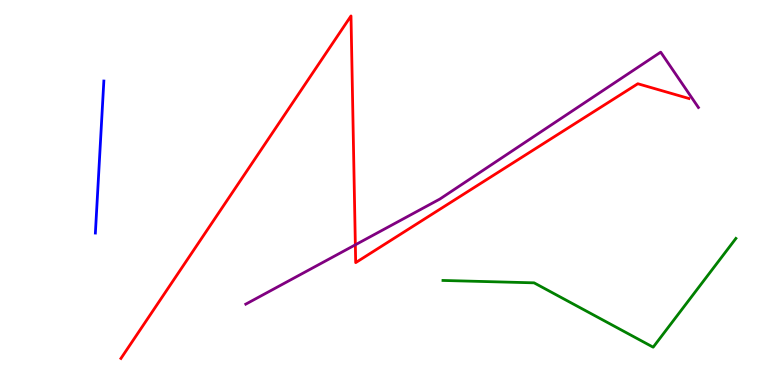[{'lines': ['blue', 'red'], 'intersections': []}, {'lines': ['green', 'red'], 'intersections': []}, {'lines': ['purple', 'red'], 'intersections': [{'x': 4.59, 'y': 3.64}]}, {'lines': ['blue', 'green'], 'intersections': []}, {'lines': ['blue', 'purple'], 'intersections': []}, {'lines': ['green', 'purple'], 'intersections': []}]